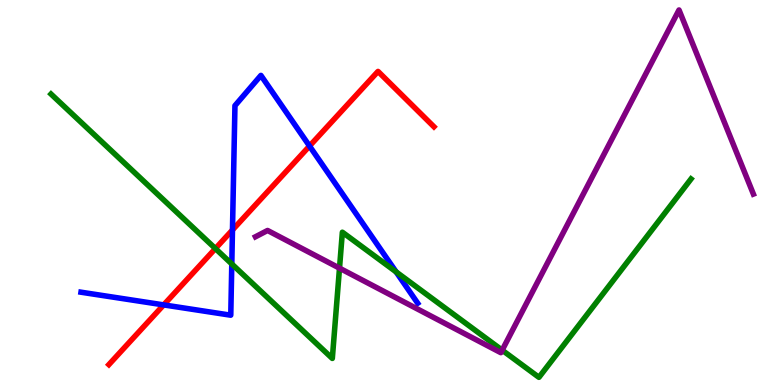[{'lines': ['blue', 'red'], 'intersections': [{'x': 2.11, 'y': 2.08}, {'x': 3.0, 'y': 4.03}, {'x': 3.99, 'y': 6.21}]}, {'lines': ['green', 'red'], 'intersections': [{'x': 2.78, 'y': 3.54}]}, {'lines': ['purple', 'red'], 'intersections': []}, {'lines': ['blue', 'green'], 'intersections': [{'x': 2.99, 'y': 3.14}, {'x': 5.11, 'y': 2.94}]}, {'lines': ['blue', 'purple'], 'intersections': []}, {'lines': ['green', 'purple'], 'intersections': [{'x': 4.38, 'y': 3.03}, {'x': 6.48, 'y': 0.905}]}]